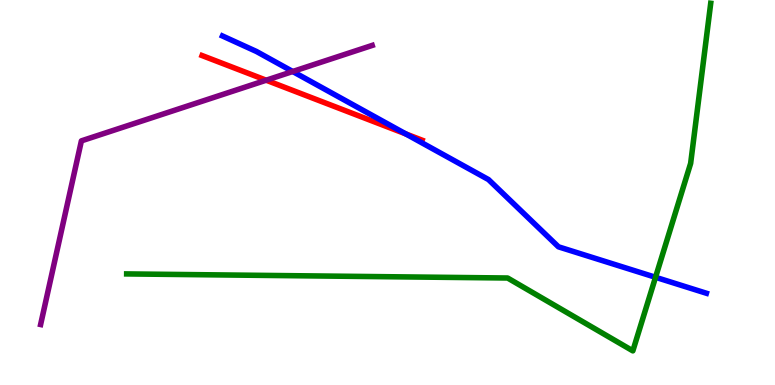[{'lines': ['blue', 'red'], 'intersections': [{'x': 5.24, 'y': 6.52}]}, {'lines': ['green', 'red'], 'intersections': []}, {'lines': ['purple', 'red'], 'intersections': [{'x': 3.43, 'y': 7.92}]}, {'lines': ['blue', 'green'], 'intersections': [{'x': 8.46, 'y': 2.8}]}, {'lines': ['blue', 'purple'], 'intersections': [{'x': 3.78, 'y': 8.14}]}, {'lines': ['green', 'purple'], 'intersections': []}]